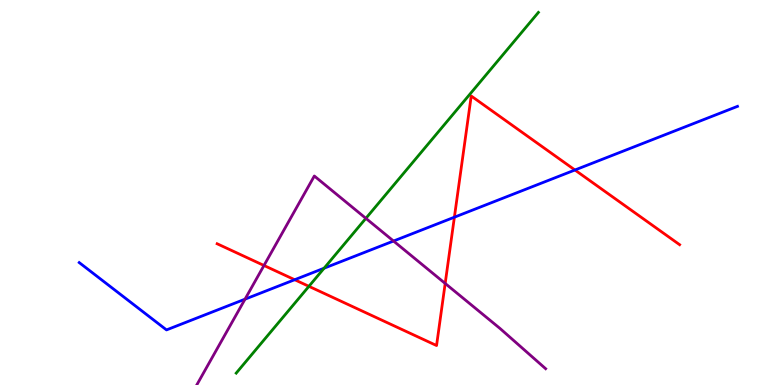[{'lines': ['blue', 'red'], 'intersections': [{'x': 3.8, 'y': 2.73}, {'x': 5.86, 'y': 4.36}, {'x': 7.42, 'y': 5.58}]}, {'lines': ['green', 'red'], 'intersections': [{'x': 3.99, 'y': 2.56}]}, {'lines': ['purple', 'red'], 'intersections': [{'x': 3.41, 'y': 3.1}, {'x': 5.74, 'y': 2.64}]}, {'lines': ['blue', 'green'], 'intersections': [{'x': 4.18, 'y': 3.03}]}, {'lines': ['blue', 'purple'], 'intersections': [{'x': 3.16, 'y': 2.23}, {'x': 5.08, 'y': 3.74}]}, {'lines': ['green', 'purple'], 'intersections': [{'x': 4.72, 'y': 4.33}]}]